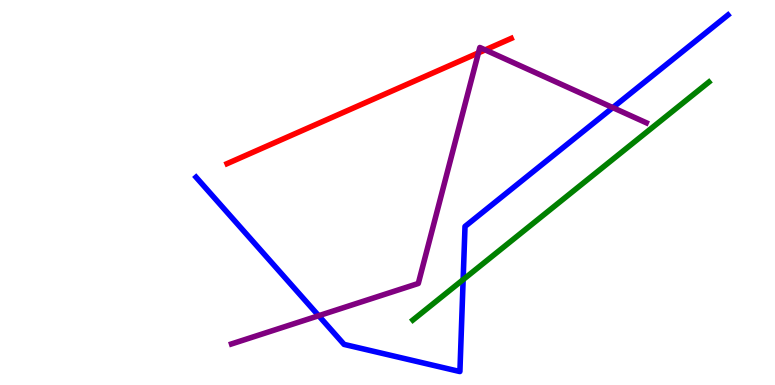[{'lines': ['blue', 'red'], 'intersections': []}, {'lines': ['green', 'red'], 'intersections': []}, {'lines': ['purple', 'red'], 'intersections': [{'x': 6.17, 'y': 8.63}, {'x': 6.26, 'y': 8.7}]}, {'lines': ['blue', 'green'], 'intersections': [{'x': 5.98, 'y': 2.74}]}, {'lines': ['blue', 'purple'], 'intersections': [{'x': 4.11, 'y': 1.8}, {'x': 7.91, 'y': 7.2}]}, {'lines': ['green', 'purple'], 'intersections': []}]